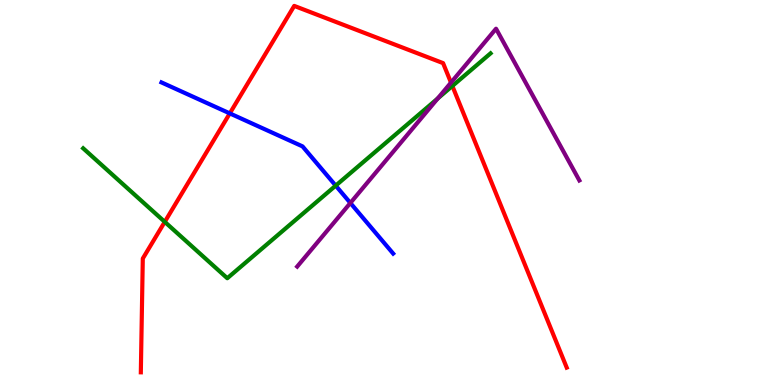[{'lines': ['blue', 'red'], 'intersections': [{'x': 2.97, 'y': 7.05}]}, {'lines': ['green', 'red'], 'intersections': [{'x': 2.13, 'y': 4.24}, {'x': 5.84, 'y': 7.77}]}, {'lines': ['purple', 'red'], 'intersections': [{'x': 5.82, 'y': 7.85}]}, {'lines': ['blue', 'green'], 'intersections': [{'x': 4.33, 'y': 5.18}]}, {'lines': ['blue', 'purple'], 'intersections': [{'x': 4.52, 'y': 4.73}]}, {'lines': ['green', 'purple'], 'intersections': [{'x': 5.65, 'y': 7.44}]}]